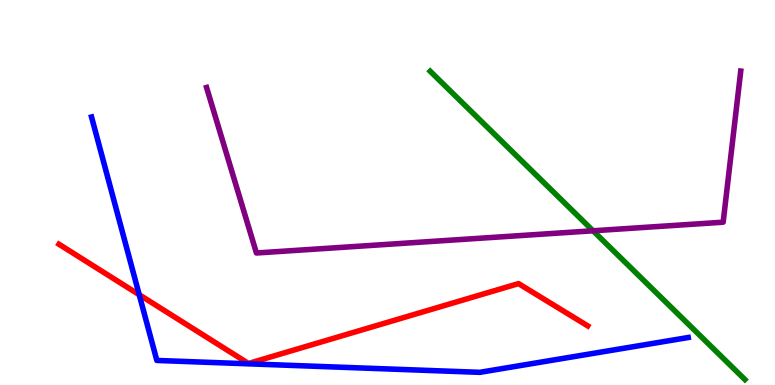[{'lines': ['blue', 'red'], 'intersections': [{'x': 1.8, 'y': 2.34}]}, {'lines': ['green', 'red'], 'intersections': []}, {'lines': ['purple', 'red'], 'intersections': []}, {'lines': ['blue', 'green'], 'intersections': []}, {'lines': ['blue', 'purple'], 'intersections': []}, {'lines': ['green', 'purple'], 'intersections': [{'x': 7.65, 'y': 4.01}]}]